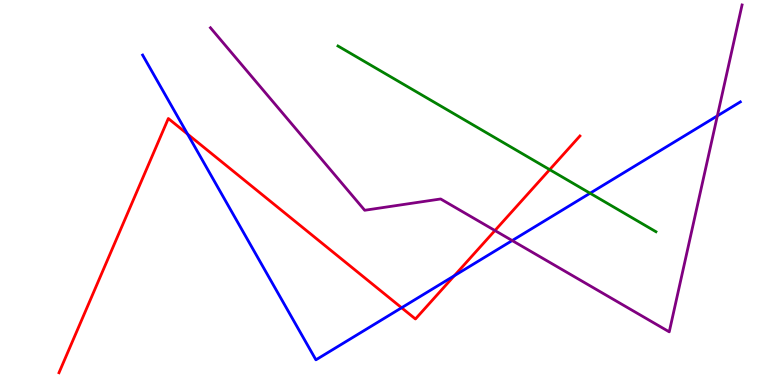[{'lines': ['blue', 'red'], 'intersections': [{'x': 2.42, 'y': 6.52}, {'x': 5.18, 'y': 2.01}, {'x': 5.86, 'y': 2.84}]}, {'lines': ['green', 'red'], 'intersections': [{'x': 7.09, 'y': 5.59}]}, {'lines': ['purple', 'red'], 'intersections': [{'x': 6.39, 'y': 4.01}]}, {'lines': ['blue', 'green'], 'intersections': [{'x': 7.61, 'y': 4.98}]}, {'lines': ['blue', 'purple'], 'intersections': [{'x': 6.61, 'y': 3.75}, {'x': 9.26, 'y': 6.99}]}, {'lines': ['green', 'purple'], 'intersections': []}]